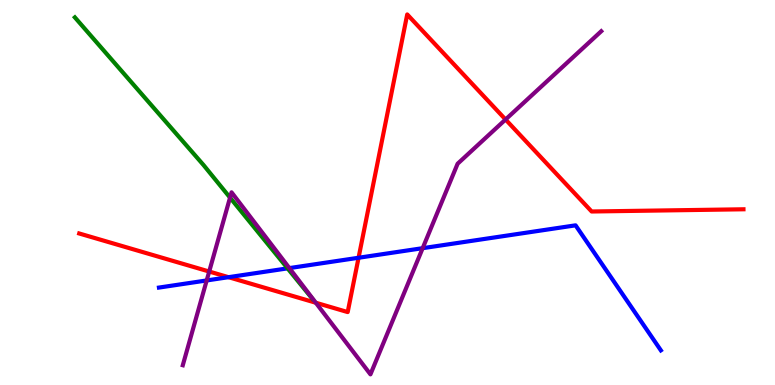[{'lines': ['blue', 'red'], 'intersections': [{'x': 2.95, 'y': 2.8}, {'x': 4.63, 'y': 3.3}]}, {'lines': ['green', 'red'], 'intersections': []}, {'lines': ['purple', 'red'], 'intersections': [{'x': 2.7, 'y': 2.95}, {'x': 4.07, 'y': 2.14}, {'x': 6.52, 'y': 6.9}]}, {'lines': ['blue', 'green'], 'intersections': [{'x': 3.71, 'y': 3.03}]}, {'lines': ['blue', 'purple'], 'intersections': [{'x': 2.67, 'y': 2.72}, {'x': 3.73, 'y': 3.04}, {'x': 5.45, 'y': 3.55}]}, {'lines': ['green', 'purple'], 'intersections': [{'x': 2.97, 'y': 4.87}]}]